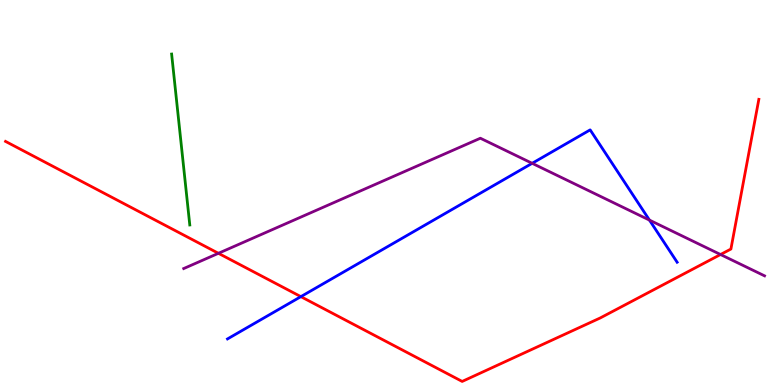[{'lines': ['blue', 'red'], 'intersections': [{'x': 3.88, 'y': 2.3}]}, {'lines': ['green', 'red'], 'intersections': []}, {'lines': ['purple', 'red'], 'intersections': [{'x': 2.82, 'y': 3.42}, {'x': 9.3, 'y': 3.39}]}, {'lines': ['blue', 'green'], 'intersections': []}, {'lines': ['blue', 'purple'], 'intersections': [{'x': 6.87, 'y': 5.76}, {'x': 8.38, 'y': 4.28}]}, {'lines': ['green', 'purple'], 'intersections': []}]